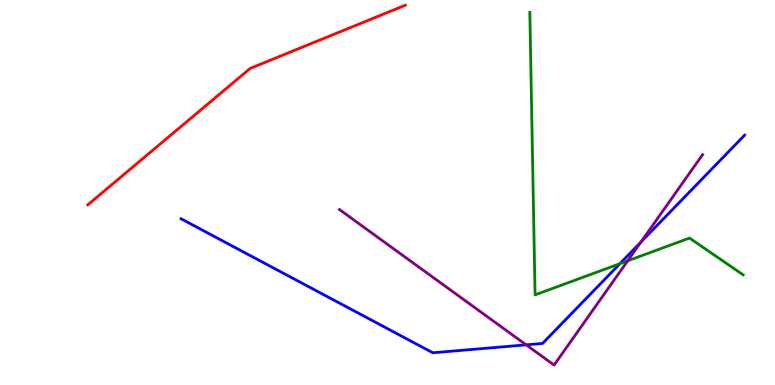[{'lines': ['blue', 'red'], 'intersections': []}, {'lines': ['green', 'red'], 'intersections': []}, {'lines': ['purple', 'red'], 'intersections': []}, {'lines': ['blue', 'green'], 'intersections': [{'x': 8.0, 'y': 3.15}]}, {'lines': ['blue', 'purple'], 'intersections': [{'x': 6.79, 'y': 1.04}, {'x': 8.27, 'y': 3.71}]}, {'lines': ['green', 'purple'], 'intersections': [{'x': 8.1, 'y': 3.23}]}]